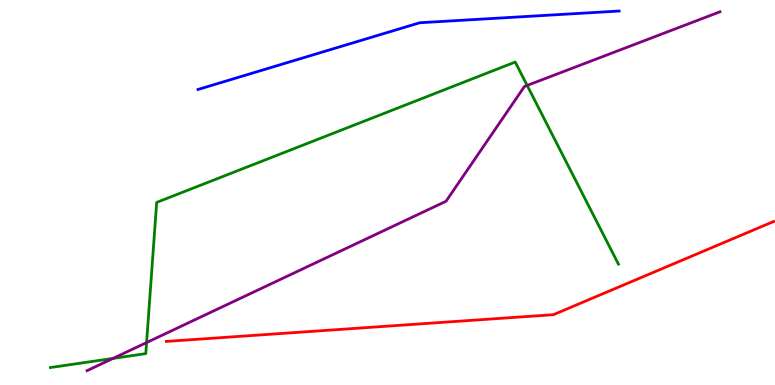[{'lines': ['blue', 'red'], 'intersections': []}, {'lines': ['green', 'red'], 'intersections': []}, {'lines': ['purple', 'red'], 'intersections': []}, {'lines': ['blue', 'green'], 'intersections': []}, {'lines': ['blue', 'purple'], 'intersections': []}, {'lines': ['green', 'purple'], 'intersections': [{'x': 1.46, 'y': 0.691}, {'x': 1.89, 'y': 1.1}, {'x': 6.8, 'y': 7.78}]}]